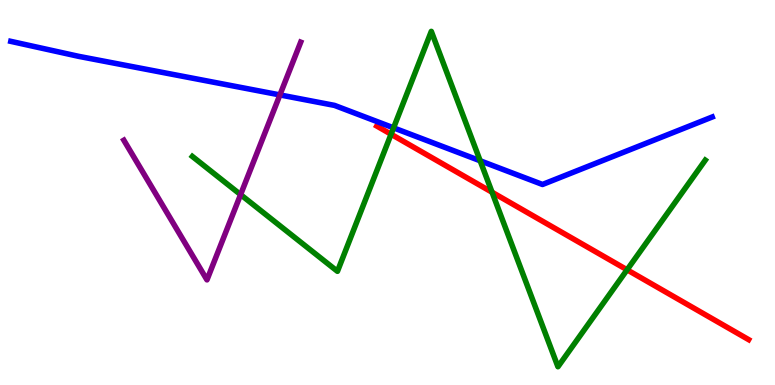[{'lines': ['blue', 'red'], 'intersections': []}, {'lines': ['green', 'red'], 'intersections': [{'x': 5.05, 'y': 6.51}, {'x': 6.35, 'y': 5.01}, {'x': 8.09, 'y': 2.99}]}, {'lines': ['purple', 'red'], 'intersections': []}, {'lines': ['blue', 'green'], 'intersections': [{'x': 5.08, 'y': 6.68}, {'x': 6.2, 'y': 5.82}]}, {'lines': ['blue', 'purple'], 'intersections': [{'x': 3.61, 'y': 7.53}]}, {'lines': ['green', 'purple'], 'intersections': [{'x': 3.1, 'y': 4.94}]}]